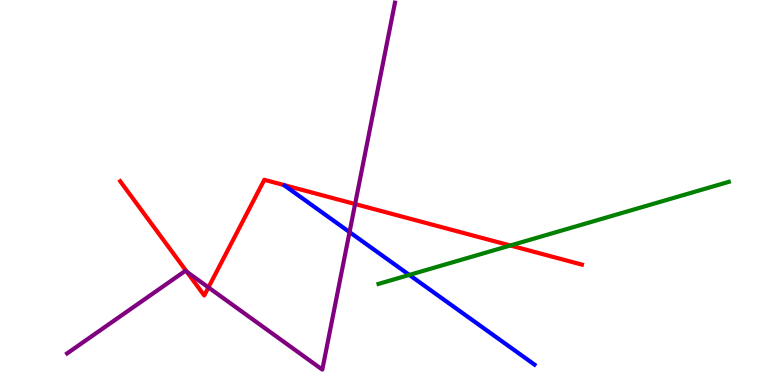[{'lines': ['blue', 'red'], 'intersections': []}, {'lines': ['green', 'red'], 'intersections': [{'x': 6.59, 'y': 3.62}]}, {'lines': ['purple', 'red'], 'intersections': [{'x': 2.41, 'y': 2.94}, {'x': 2.69, 'y': 2.53}, {'x': 4.58, 'y': 4.7}]}, {'lines': ['blue', 'green'], 'intersections': [{'x': 5.28, 'y': 2.86}]}, {'lines': ['blue', 'purple'], 'intersections': [{'x': 4.51, 'y': 3.97}]}, {'lines': ['green', 'purple'], 'intersections': []}]